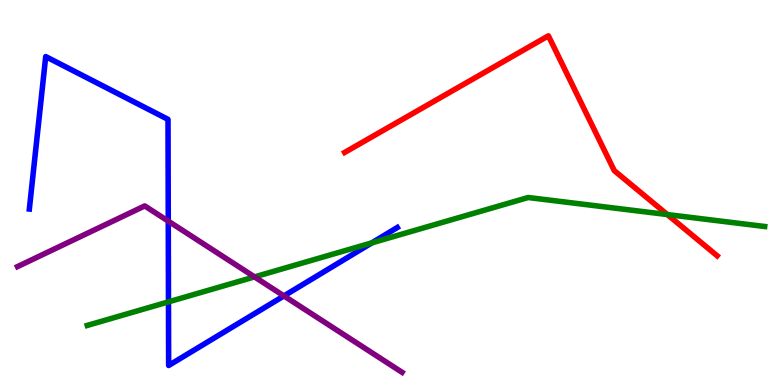[{'lines': ['blue', 'red'], 'intersections': []}, {'lines': ['green', 'red'], 'intersections': [{'x': 8.61, 'y': 4.43}]}, {'lines': ['purple', 'red'], 'intersections': []}, {'lines': ['blue', 'green'], 'intersections': [{'x': 2.17, 'y': 2.16}, {'x': 4.8, 'y': 3.69}]}, {'lines': ['blue', 'purple'], 'intersections': [{'x': 2.17, 'y': 4.26}, {'x': 3.66, 'y': 2.31}]}, {'lines': ['green', 'purple'], 'intersections': [{'x': 3.28, 'y': 2.81}]}]